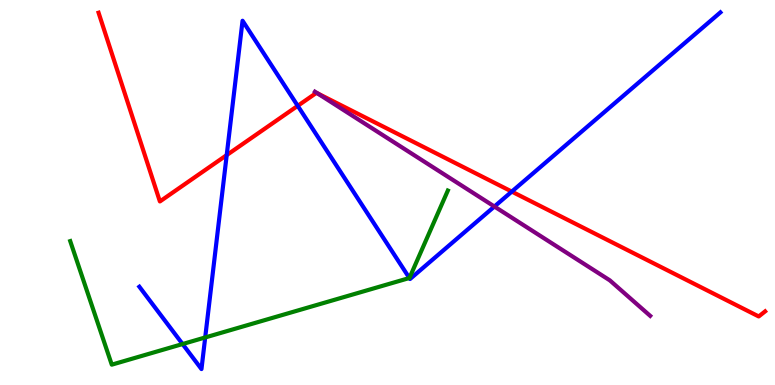[{'lines': ['blue', 'red'], 'intersections': [{'x': 2.93, 'y': 5.97}, {'x': 3.84, 'y': 7.25}, {'x': 6.6, 'y': 5.02}]}, {'lines': ['green', 'red'], 'intersections': []}, {'lines': ['purple', 'red'], 'intersections': [{'x': 4.1, 'y': 7.58}]}, {'lines': ['blue', 'green'], 'intersections': [{'x': 2.36, 'y': 1.06}, {'x': 2.65, 'y': 1.23}, {'x': 5.28, 'y': 2.78}]}, {'lines': ['blue', 'purple'], 'intersections': [{'x': 6.38, 'y': 4.64}]}, {'lines': ['green', 'purple'], 'intersections': []}]